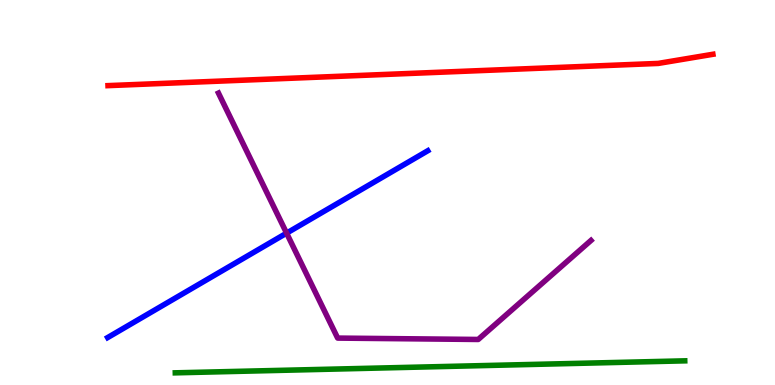[{'lines': ['blue', 'red'], 'intersections': []}, {'lines': ['green', 'red'], 'intersections': []}, {'lines': ['purple', 'red'], 'intersections': []}, {'lines': ['blue', 'green'], 'intersections': []}, {'lines': ['blue', 'purple'], 'intersections': [{'x': 3.7, 'y': 3.94}]}, {'lines': ['green', 'purple'], 'intersections': []}]